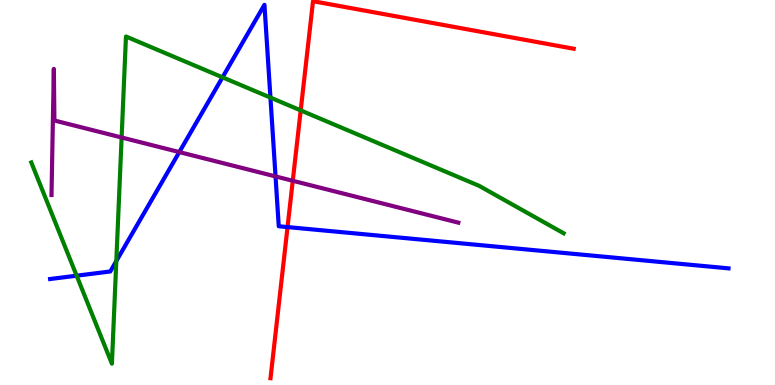[{'lines': ['blue', 'red'], 'intersections': [{'x': 3.71, 'y': 4.1}]}, {'lines': ['green', 'red'], 'intersections': [{'x': 3.88, 'y': 7.13}]}, {'lines': ['purple', 'red'], 'intersections': [{'x': 3.78, 'y': 5.3}]}, {'lines': ['blue', 'green'], 'intersections': [{'x': 0.989, 'y': 2.84}, {'x': 1.5, 'y': 3.22}, {'x': 2.87, 'y': 7.99}, {'x': 3.49, 'y': 7.47}]}, {'lines': ['blue', 'purple'], 'intersections': [{'x': 2.31, 'y': 6.05}, {'x': 3.56, 'y': 5.42}]}, {'lines': ['green', 'purple'], 'intersections': [{'x': 1.57, 'y': 6.43}]}]